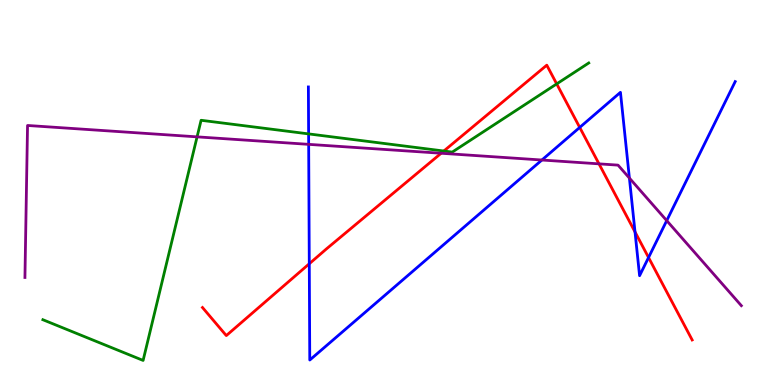[{'lines': ['blue', 'red'], 'intersections': [{'x': 3.99, 'y': 3.15}, {'x': 7.48, 'y': 6.69}, {'x': 8.19, 'y': 3.98}, {'x': 8.37, 'y': 3.31}]}, {'lines': ['green', 'red'], 'intersections': [{'x': 5.73, 'y': 6.08}, {'x': 7.18, 'y': 7.82}]}, {'lines': ['purple', 'red'], 'intersections': [{'x': 5.69, 'y': 6.02}, {'x': 7.73, 'y': 5.74}]}, {'lines': ['blue', 'green'], 'intersections': [{'x': 3.98, 'y': 6.52}]}, {'lines': ['blue', 'purple'], 'intersections': [{'x': 3.98, 'y': 6.25}, {'x': 6.99, 'y': 5.84}, {'x': 8.12, 'y': 5.37}, {'x': 8.6, 'y': 4.27}]}, {'lines': ['green', 'purple'], 'intersections': [{'x': 2.54, 'y': 6.45}]}]